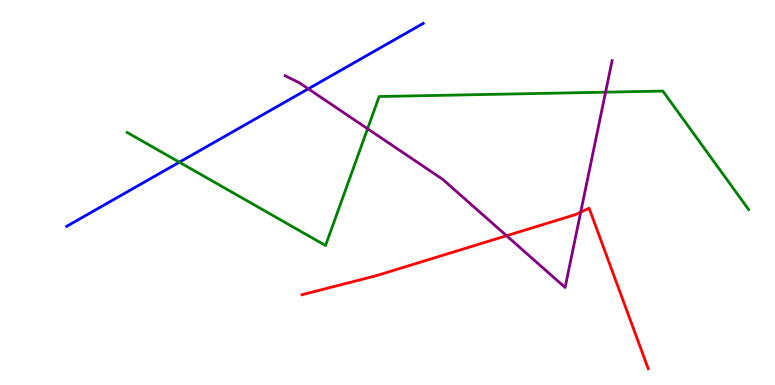[{'lines': ['blue', 'red'], 'intersections': []}, {'lines': ['green', 'red'], 'intersections': []}, {'lines': ['purple', 'red'], 'intersections': [{'x': 6.54, 'y': 3.88}, {'x': 7.49, 'y': 4.49}]}, {'lines': ['blue', 'green'], 'intersections': [{'x': 2.31, 'y': 5.79}]}, {'lines': ['blue', 'purple'], 'intersections': [{'x': 3.98, 'y': 7.69}]}, {'lines': ['green', 'purple'], 'intersections': [{'x': 4.74, 'y': 6.66}, {'x': 7.81, 'y': 7.61}]}]